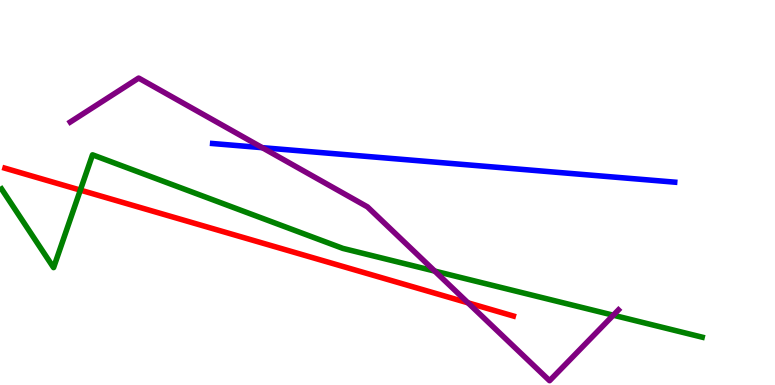[{'lines': ['blue', 'red'], 'intersections': []}, {'lines': ['green', 'red'], 'intersections': [{'x': 1.04, 'y': 5.06}]}, {'lines': ['purple', 'red'], 'intersections': [{'x': 6.04, 'y': 2.13}]}, {'lines': ['blue', 'green'], 'intersections': []}, {'lines': ['blue', 'purple'], 'intersections': [{'x': 3.38, 'y': 6.16}]}, {'lines': ['green', 'purple'], 'intersections': [{'x': 5.61, 'y': 2.96}, {'x': 7.91, 'y': 1.81}]}]